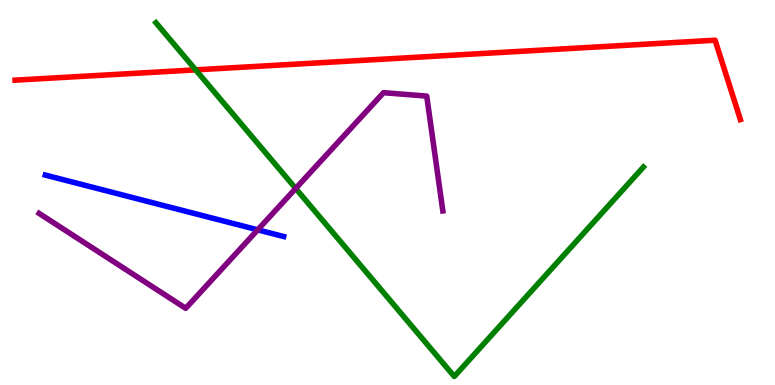[{'lines': ['blue', 'red'], 'intersections': []}, {'lines': ['green', 'red'], 'intersections': [{'x': 2.52, 'y': 8.19}]}, {'lines': ['purple', 'red'], 'intersections': []}, {'lines': ['blue', 'green'], 'intersections': []}, {'lines': ['blue', 'purple'], 'intersections': [{'x': 3.33, 'y': 4.03}]}, {'lines': ['green', 'purple'], 'intersections': [{'x': 3.82, 'y': 5.11}]}]